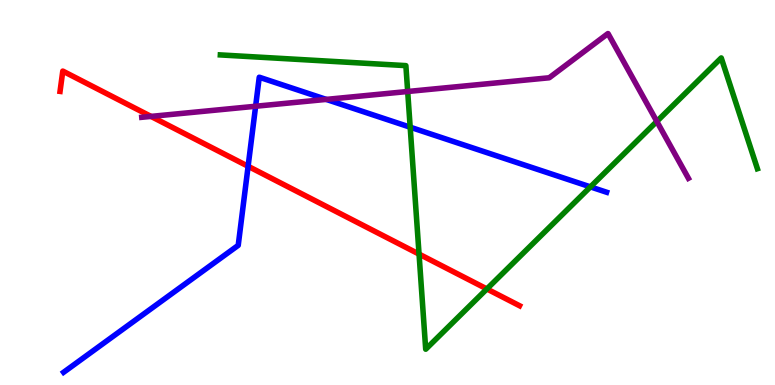[{'lines': ['blue', 'red'], 'intersections': [{'x': 3.2, 'y': 5.68}]}, {'lines': ['green', 'red'], 'intersections': [{'x': 5.41, 'y': 3.4}, {'x': 6.28, 'y': 2.49}]}, {'lines': ['purple', 'red'], 'intersections': [{'x': 1.95, 'y': 6.98}]}, {'lines': ['blue', 'green'], 'intersections': [{'x': 5.29, 'y': 6.7}, {'x': 7.62, 'y': 5.15}]}, {'lines': ['blue', 'purple'], 'intersections': [{'x': 3.3, 'y': 7.24}, {'x': 4.21, 'y': 7.42}]}, {'lines': ['green', 'purple'], 'intersections': [{'x': 5.26, 'y': 7.62}, {'x': 8.48, 'y': 6.85}]}]